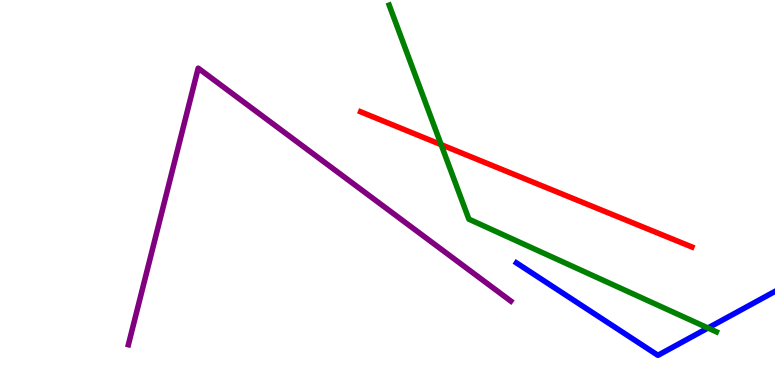[{'lines': ['blue', 'red'], 'intersections': []}, {'lines': ['green', 'red'], 'intersections': [{'x': 5.69, 'y': 6.24}]}, {'lines': ['purple', 'red'], 'intersections': []}, {'lines': ['blue', 'green'], 'intersections': [{'x': 9.14, 'y': 1.48}]}, {'lines': ['blue', 'purple'], 'intersections': []}, {'lines': ['green', 'purple'], 'intersections': []}]